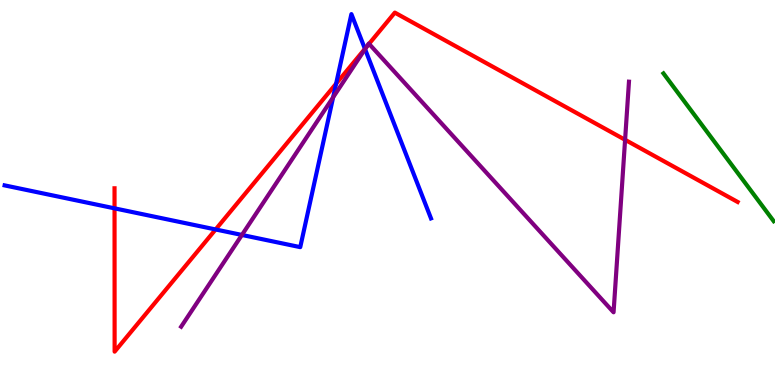[{'lines': ['blue', 'red'], 'intersections': [{'x': 1.48, 'y': 4.59}, {'x': 2.78, 'y': 4.04}, {'x': 4.34, 'y': 7.83}, {'x': 4.71, 'y': 8.73}]}, {'lines': ['green', 'red'], 'intersections': []}, {'lines': ['purple', 'red'], 'intersections': [{'x': 4.73, 'y': 8.78}, {'x': 4.76, 'y': 8.86}, {'x': 8.07, 'y': 6.37}]}, {'lines': ['blue', 'green'], 'intersections': []}, {'lines': ['blue', 'purple'], 'intersections': [{'x': 3.12, 'y': 3.9}, {'x': 4.3, 'y': 7.47}, {'x': 4.71, 'y': 8.72}]}, {'lines': ['green', 'purple'], 'intersections': []}]